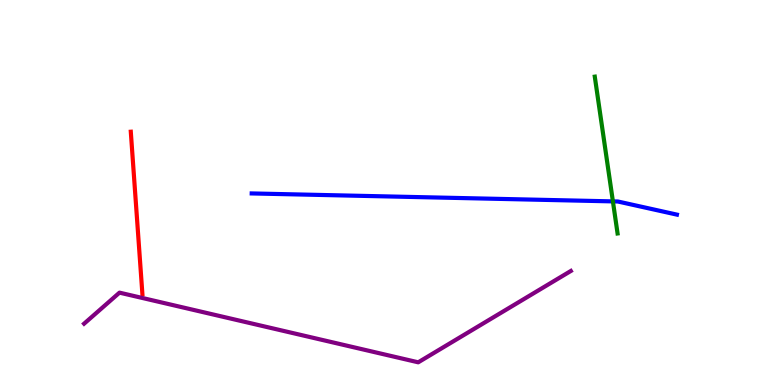[{'lines': ['blue', 'red'], 'intersections': []}, {'lines': ['green', 'red'], 'intersections': []}, {'lines': ['purple', 'red'], 'intersections': []}, {'lines': ['blue', 'green'], 'intersections': [{'x': 7.91, 'y': 4.77}]}, {'lines': ['blue', 'purple'], 'intersections': []}, {'lines': ['green', 'purple'], 'intersections': []}]